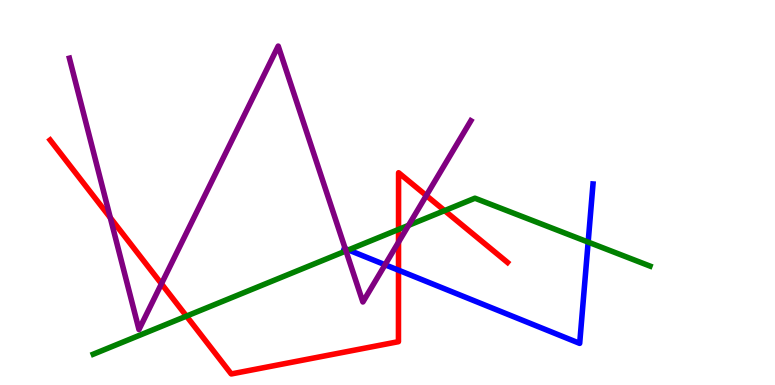[{'lines': ['blue', 'red'], 'intersections': [{'x': 5.14, 'y': 2.98}]}, {'lines': ['green', 'red'], 'intersections': [{'x': 2.41, 'y': 1.79}, {'x': 5.14, 'y': 4.04}, {'x': 5.74, 'y': 4.53}]}, {'lines': ['purple', 'red'], 'intersections': [{'x': 1.42, 'y': 4.34}, {'x': 2.08, 'y': 2.63}, {'x': 5.14, 'y': 3.71}, {'x': 5.5, 'y': 4.92}]}, {'lines': ['blue', 'green'], 'intersections': [{'x': 4.5, 'y': 3.51}, {'x': 7.59, 'y': 3.71}]}, {'lines': ['blue', 'purple'], 'intersections': [{'x': 4.45, 'y': 3.54}, {'x': 4.97, 'y': 3.12}]}, {'lines': ['green', 'purple'], 'intersections': [{'x': 4.46, 'y': 3.48}, {'x': 5.27, 'y': 4.15}]}]